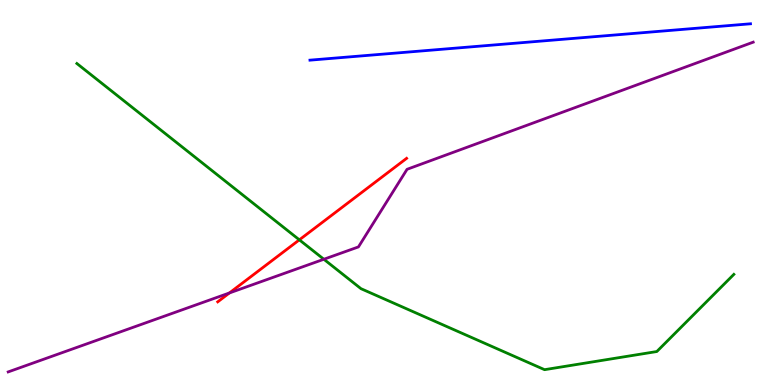[{'lines': ['blue', 'red'], 'intersections': []}, {'lines': ['green', 'red'], 'intersections': [{'x': 3.86, 'y': 3.77}]}, {'lines': ['purple', 'red'], 'intersections': [{'x': 2.96, 'y': 2.39}]}, {'lines': ['blue', 'green'], 'intersections': []}, {'lines': ['blue', 'purple'], 'intersections': []}, {'lines': ['green', 'purple'], 'intersections': [{'x': 4.18, 'y': 3.27}]}]